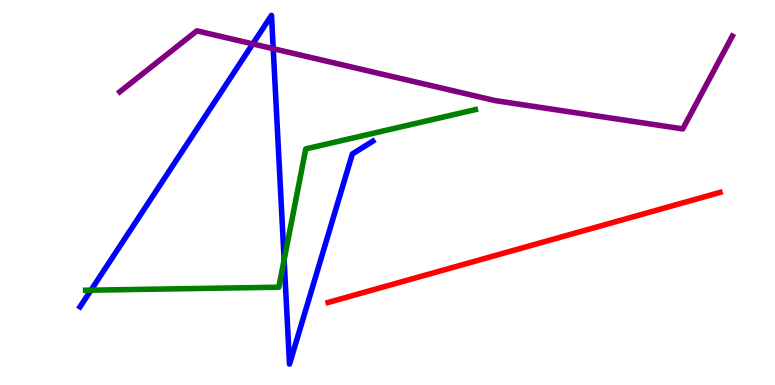[{'lines': ['blue', 'red'], 'intersections': []}, {'lines': ['green', 'red'], 'intersections': []}, {'lines': ['purple', 'red'], 'intersections': []}, {'lines': ['blue', 'green'], 'intersections': [{'x': 1.17, 'y': 2.46}, {'x': 3.67, 'y': 3.25}]}, {'lines': ['blue', 'purple'], 'intersections': [{'x': 3.26, 'y': 8.86}, {'x': 3.53, 'y': 8.74}]}, {'lines': ['green', 'purple'], 'intersections': []}]